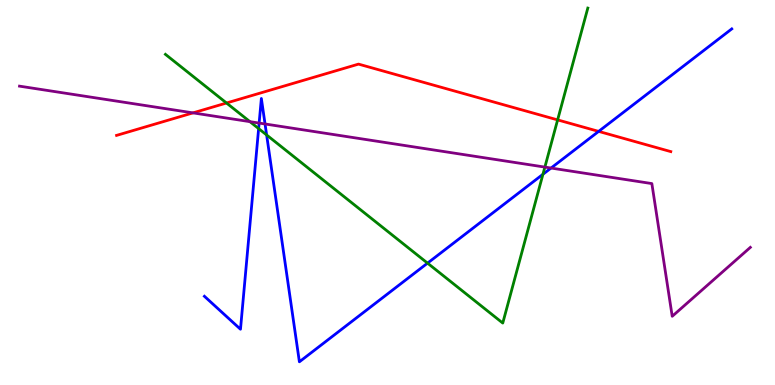[{'lines': ['blue', 'red'], 'intersections': [{'x': 7.72, 'y': 6.59}]}, {'lines': ['green', 'red'], 'intersections': [{'x': 2.92, 'y': 7.32}, {'x': 7.2, 'y': 6.89}]}, {'lines': ['purple', 'red'], 'intersections': [{'x': 2.49, 'y': 7.07}]}, {'lines': ['blue', 'green'], 'intersections': [{'x': 3.34, 'y': 6.66}, {'x': 3.44, 'y': 6.49}, {'x': 5.52, 'y': 3.17}, {'x': 7.01, 'y': 5.47}]}, {'lines': ['blue', 'purple'], 'intersections': [{'x': 3.34, 'y': 6.8}, {'x': 3.42, 'y': 6.78}, {'x': 7.11, 'y': 5.64}]}, {'lines': ['green', 'purple'], 'intersections': [{'x': 3.22, 'y': 6.84}, {'x': 7.03, 'y': 5.66}]}]